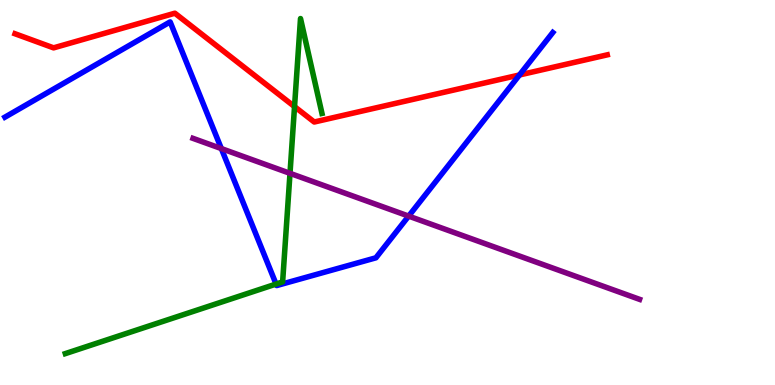[{'lines': ['blue', 'red'], 'intersections': [{'x': 6.7, 'y': 8.05}]}, {'lines': ['green', 'red'], 'intersections': [{'x': 3.8, 'y': 7.23}]}, {'lines': ['purple', 'red'], 'intersections': []}, {'lines': ['blue', 'green'], 'intersections': [{'x': 3.56, 'y': 2.62}]}, {'lines': ['blue', 'purple'], 'intersections': [{'x': 2.86, 'y': 6.14}, {'x': 5.27, 'y': 4.39}]}, {'lines': ['green', 'purple'], 'intersections': [{'x': 3.74, 'y': 5.5}]}]